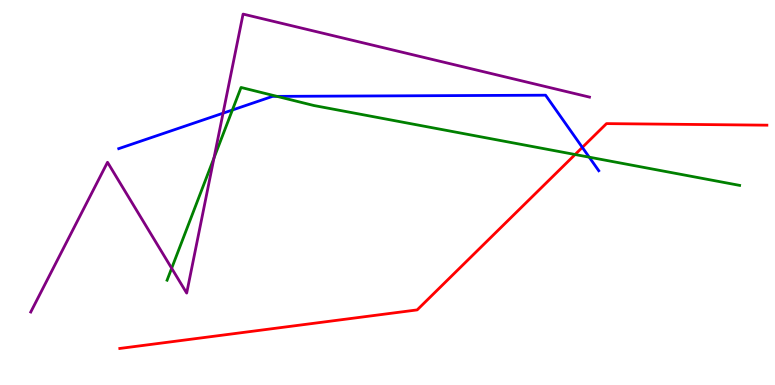[{'lines': ['blue', 'red'], 'intersections': [{'x': 7.51, 'y': 6.17}]}, {'lines': ['green', 'red'], 'intersections': [{'x': 7.42, 'y': 5.99}]}, {'lines': ['purple', 'red'], 'intersections': []}, {'lines': ['blue', 'green'], 'intersections': [{'x': 3.0, 'y': 7.14}, {'x': 3.57, 'y': 7.5}, {'x': 7.6, 'y': 5.92}]}, {'lines': ['blue', 'purple'], 'intersections': [{'x': 2.88, 'y': 7.06}]}, {'lines': ['green', 'purple'], 'intersections': [{'x': 2.22, 'y': 3.03}, {'x': 2.76, 'y': 5.9}]}]